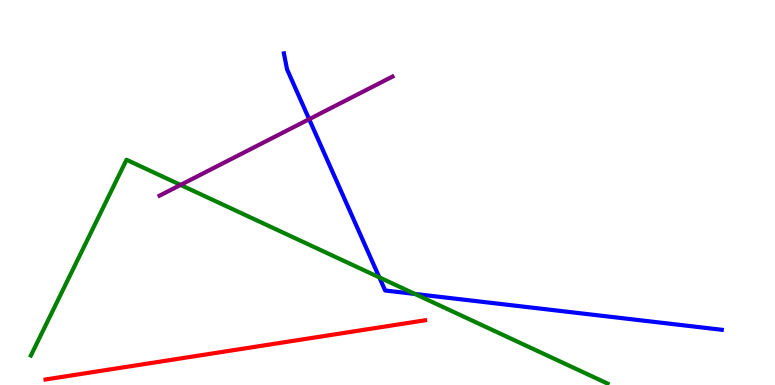[{'lines': ['blue', 'red'], 'intersections': []}, {'lines': ['green', 'red'], 'intersections': []}, {'lines': ['purple', 'red'], 'intersections': []}, {'lines': ['blue', 'green'], 'intersections': [{'x': 4.89, 'y': 2.8}, {'x': 5.35, 'y': 2.36}]}, {'lines': ['blue', 'purple'], 'intersections': [{'x': 3.99, 'y': 6.9}]}, {'lines': ['green', 'purple'], 'intersections': [{'x': 2.33, 'y': 5.2}]}]